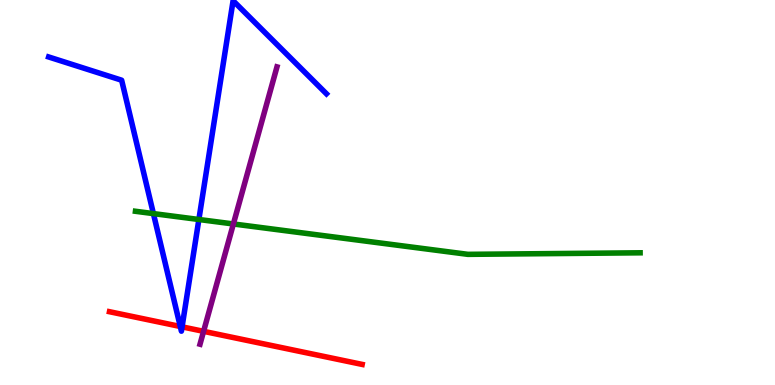[{'lines': ['blue', 'red'], 'intersections': [{'x': 2.33, 'y': 1.52}, {'x': 2.35, 'y': 1.51}]}, {'lines': ['green', 'red'], 'intersections': []}, {'lines': ['purple', 'red'], 'intersections': [{'x': 2.63, 'y': 1.39}]}, {'lines': ['blue', 'green'], 'intersections': [{'x': 1.98, 'y': 4.45}, {'x': 2.57, 'y': 4.3}]}, {'lines': ['blue', 'purple'], 'intersections': []}, {'lines': ['green', 'purple'], 'intersections': [{'x': 3.01, 'y': 4.18}]}]